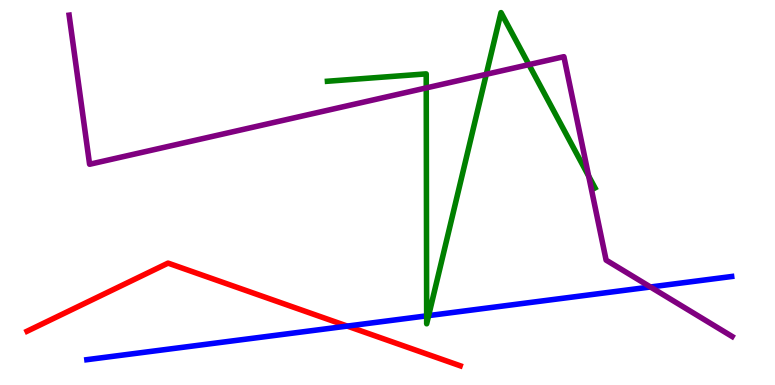[{'lines': ['blue', 'red'], 'intersections': [{'x': 4.48, 'y': 1.53}]}, {'lines': ['green', 'red'], 'intersections': []}, {'lines': ['purple', 'red'], 'intersections': []}, {'lines': ['blue', 'green'], 'intersections': [{'x': 5.51, 'y': 1.8}, {'x': 5.53, 'y': 1.8}]}, {'lines': ['blue', 'purple'], 'intersections': [{'x': 8.39, 'y': 2.55}]}, {'lines': ['green', 'purple'], 'intersections': [{'x': 5.5, 'y': 7.72}, {'x': 6.27, 'y': 8.07}, {'x': 6.82, 'y': 8.32}, {'x': 7.6, 'y': 5.43}]}]